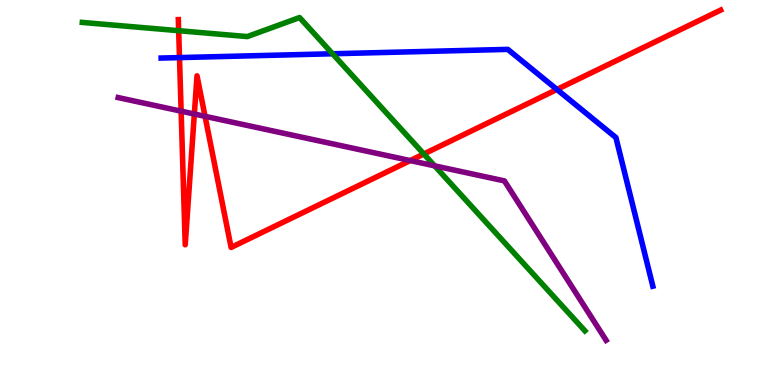[{'lines': ['blue', 'red'], 'intersections': [{'x': 2.32, 'y': 8.5}, {'x': 7.19, 'y': 7.68}]}, {'lines': ['green', 'red'], 'intersections': [{'x': 2.31, 'y': 9.2}, {'x': 5.47, 'y': 6.0}]}, {'lines': ['purple', 'red'], 'intersections': [{'x': 2.34, 'y': 7.11}, {'x': 2.51, 'y': 7.04}, {'x': 2.65, 'y': 6.98}, {'x': 5.29, 'y': 5.83}]}, {'lines': ['blue', 'green'], 'intersections': [{'x': 4.29, 'y': 8.6}]}, {'lines': ['blue', 'purple'], 'intersections': []}, {'lines': ['green', 'purple'], 'intersections': [{'x': 5.61, 'y': 5.69}]}]